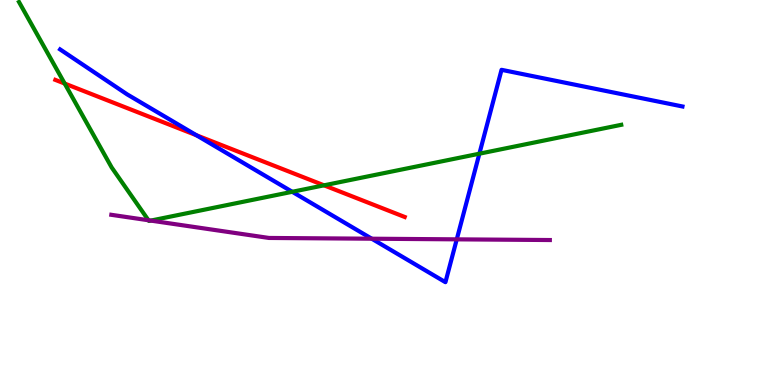[{'lines': ['blue', 'red'], 'intersections': [{'x': 2.53, 'y': 6.49}]}, {'lines': ['green', 'red'], 'intersections': [{'x': 0.835, 'y': 7.83}, {'x': 4.18, 'y': 5.19}]}, {'lines': ['purple', 'red'], 'intersections': []}, {'lines': ['blue', 'green'], 'intersections': [{'x': 3.77, 'y': 5.02}, {'x': 6.19, 'y': 6.01}]}, {'lines': ['blue', 'purple'], 'intersections': [{'x': 4.8, 'y': 3.8}, {'x': 5.89, 'y': 3.78}]}, {'lines': ['green', 'purple'], 'intersections': [{'x': 1.92, 'y': 4.28}, {'x': 1.95, 'y': 4.27}]}]